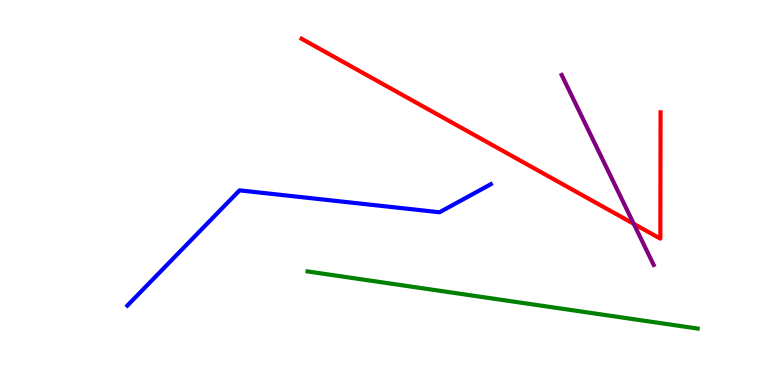[{'lines': ['blue', 'red'], 'intersections': []}, {'lines': ['green', 'red'], 'intersections': []}, {'lines': ['purple', 'red'], 'intersections': [{'x': 8.18, 'y': 4.19}]}, {'lines': ['blue', 'green'], 'intersections': []}, {'lines': ['blue', 'purple'], 'intersections': []}, {'lines': ['green', 'purple'], 'intersections': []}]